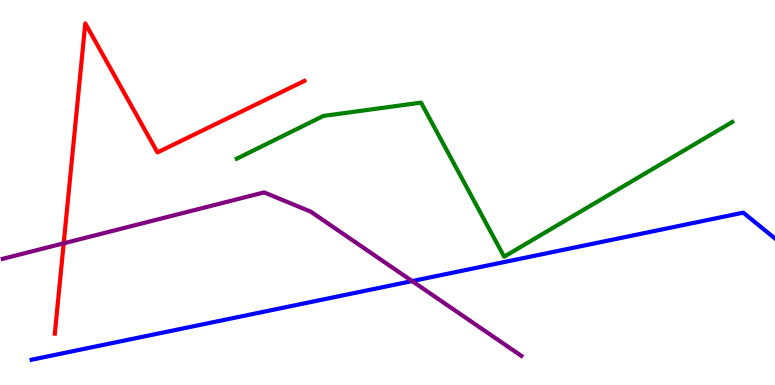[{'lines': ['blue', 'red'], 'intersections': []}, {'lines': ['green', 'red'], 'intersections': []}, {'lines': ['purple', 'red'], 'intersections': [{'x': 0.822, 'y': 3.68}]}, {'lines': ['blue', 'green'], 'intersections': []}, {'lines': ['blue', 'purple'], 'intersections': [{'x': 5.32, 'y': 2.7}]}, {'lines': ['green', 'purple'], 'intersections': []}]